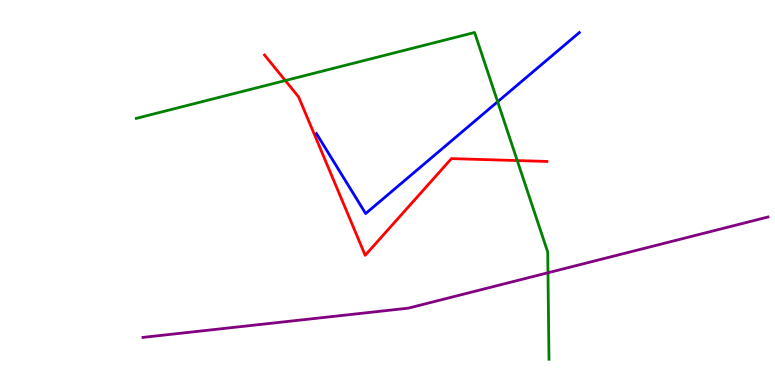[{'lines': ['blue', 'red'], 'intersections': []}, {'lines': ['green', 'red'], 'intersections': [{'x': 3.68, 'y': 7.91}, {'x': 6.67, 'y': 5.83}]}, {'lines': ['purple', 'red'], 'intersections': []}, {'lines': ['blue', 'green'], 'intersections': [{'x': 6.42, 'y': 7.36}]}, {'lines': ['blue', 'purple'], 'intersections': []}, {'lines': ['green', 'purple'], 'intersections': [{'x': 7.07, 'y': 2.92}]}]